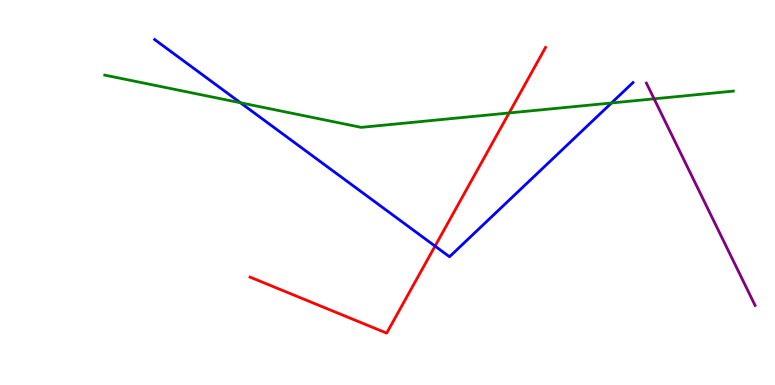[{'lines': ['blue', 'red'], 'intersections': [{'x': 5.61, 'y': 3.61}]}, {'lines': ['green', 'red'], 'intersections': [{'x': 6.57, 'y': 7.07}]}, {'lines': ['purple', 'red'], 'intersections': []}, {'lines': ['blue', 'green'], 'intersections': [{'x': 3.1, 'y': 7.33}, {'x': 7.89, 'y': 7.33}]}, {'lines': ['blue', 'purple'], 'intersections': []}, {'lines': ['green', 'purple'], 'intersections': [{'x': 8.44, 'y': 7.43}]}]